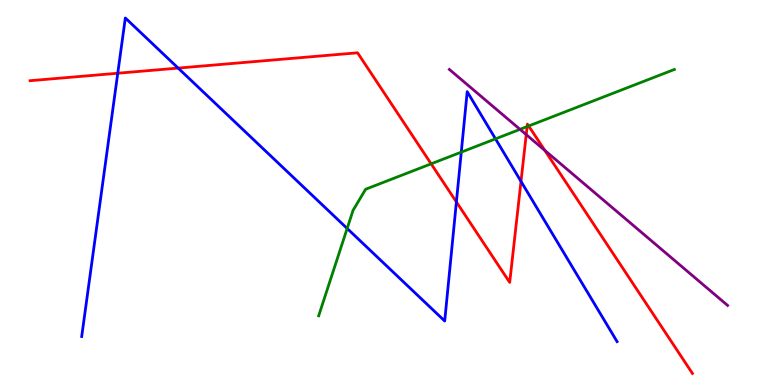[{'lines': ['blue', 'red'], 'intersections': [{'x': 1.52, 'y': 8.1}, {'x': 2.3, 'y': 8.23}, {'x': 5.89, 'y': 4.75}, {'x': 6.72, 'y': 5.29}]}, {'lines': ['green', 'red'], 'intersections': [{'x': 5.56, 'y': 5.74}, {'x': 6.8, 'y': 6.71}, {'x': 6.82, 'y': 6.73}]}, {'lines': ['purple', 'red'], 'intersections': [{'x': 6.79, 'y': 6.5}, {'x': 7.03, 'y': 6.09}]}, {'lines': ['blue', 'green'], 'intersections': [{'x': 4.48, 'y': 4.07}, {'x': 5.95, 'y': 6.05}, {'x': 6.39, 'y': 6.39}]}, {'lines': ['blue', 'purple'], 'intersections': []}, {'lines': ['green', 'purple'], 'intersections': [{'x': 6.71, 'y': 6.64}]}]